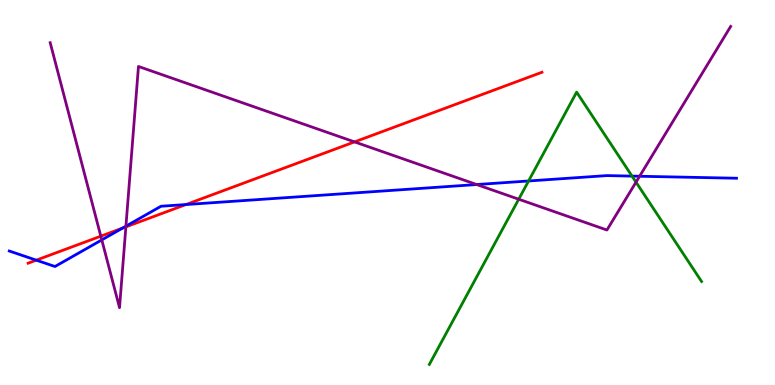[{'lines': ['blue', 'red'], 'intersections': [{'x': 0.468, 'y': 3.24}, {'x': 1.58, 'y': 4.08}, {'x': 2.4, 'y': 4.69}]}, {'lines': ['green', 'red'], 'intersections': []}, {'lines': ['purple', 'red'], 'intersections': [{'x': 1.3, 'y': 3.87}, {'x': 1.62, 'y': 4.11}, {'x': 4.57, 'y': 6.31}]}, {'lines': ['blue', 'green'], 'intersections': [{'x': 6.82, 'y': 5.3}, {'x': 8.16, 'y': 5.43}]}, {'lines': ['blue', 'purple'], 'intersections': [{'x': 1.31, 'y': 3.77}, {'x': 1.62, 'y': 4.13}, {'x': 6.15, 'y': 5.21}, {'x': 8.25, 'y': 5.42}]}, {'lines': ['green', 'purple'], 'intersections': [{'x': 6.69, 'y': 4.83}, {'x': 8.21, 'y': 5.27}]}]